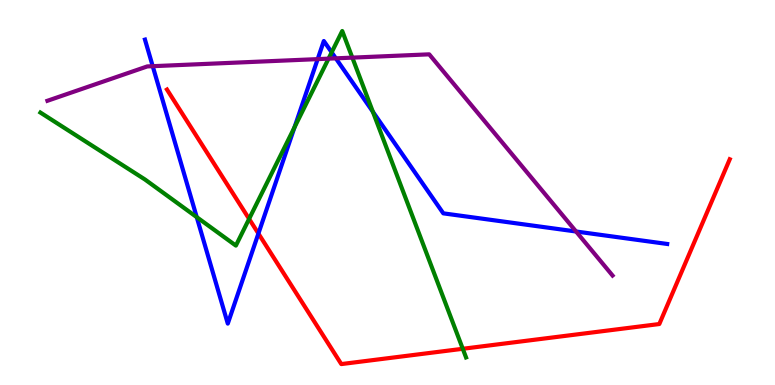[{'lines': ['blue', 'red'], 'intersections': [{'x': 3.33, 'y': 3.93}]}, {'lines': ['green', 'red'], 'intersections': [{'x': 3.21, 'y': 4.31}, {'x': 5.97, 'y': 0.941}]}, {'lines': ['purple', 'red'], 'intersections': []}, {'lines': ['blue', 'green'], 'intersections': [{'x': 2.54, 'y': 4.36}, {'x': 3.8, 'y': 6.69}, {'x': 4.28, 'y': 8.64}, {'x': 4.81, 'y': 7.1}]}, {'lines': ['blue', 'purple'], 'intersections': [{'x': 1.97, 'y': 8.28}, {'x': 4.1, 'y': 8.46}, {'x': 4.33, 'y': 8.48}, {'x': 7.43, 'y': 3.99}]}, {'lines': ['green', 'purple'], 'intersections': [{'x': 4.24, 'y': 8.48}, {'x': 4.55, 'y': 8.5}]}]